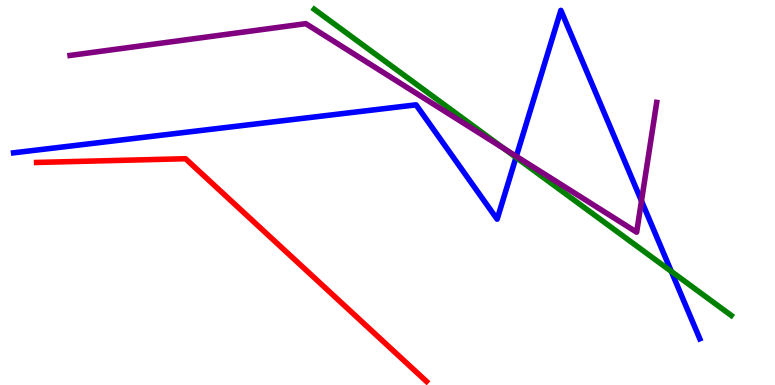[{'lines': ['blue', 'red'], 'intersections': []}, {'lines': ['green', 'red'], 'intersections': []}, {'lines': ['purple', 'red'], 'intersections': []}, {'lines': ['blue', 'green'], 'intersections': [{'x': 6.66, 'y': 5.91}, {'x': 8.66, 'y': 2.95}]}, {'lines': ['blue', 'purple'], 'intersections': [{'x': 6.66, 'y': 5.94}, {'x': 8.28, 'y': 4.78}]}, {'lines': ['green', 'purple'], 'intersections': [{'x': 6.5, 'y': 6.14}]}]